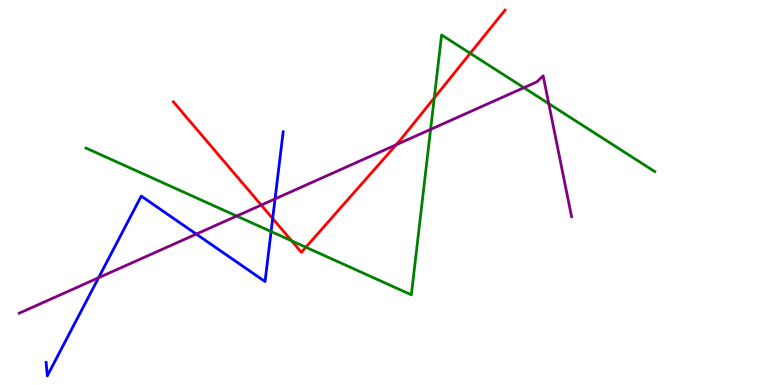[{'lines': ['blue', 'red'], 'intersections': [{'x': 3.52, 'y': 4.32}]}, {'lines': ['green', 'red'], 'intersections': [{'x': 3.76, 'y': 3.75}, {'x': 3.95, 'y': 3.58}, {'x': 5.6, 'y': 7.46}, {'x': 6.07, 'y': 8.62}]}, {'lines': ['purple', 'red'], 'intersections': [{'x': 3.37, 'y': 4.67}, {'x': 5.11, 'y': 6.24}]}, {'lines': ['blue', 'green'], 'intersections': [{'x': 3.5, 'y': 3.99}]}, {'lines': ['blue', 'purple'], 'intersections': [{'x': 1.27, 'y': 2.79}, {'x': 2.53, 'y': 3.92}, {'x': 3.55, 'y': 4.83}]}, {'lines': ['green', 'purple'], 'intersections': [{'x': 3.05, 'y': 4.39}, {'x': 5.56, 'y': 6.64}, {'x': 6.76, 'y': 7.72}, {'x': 7.08, 'y': 7.31}]}]